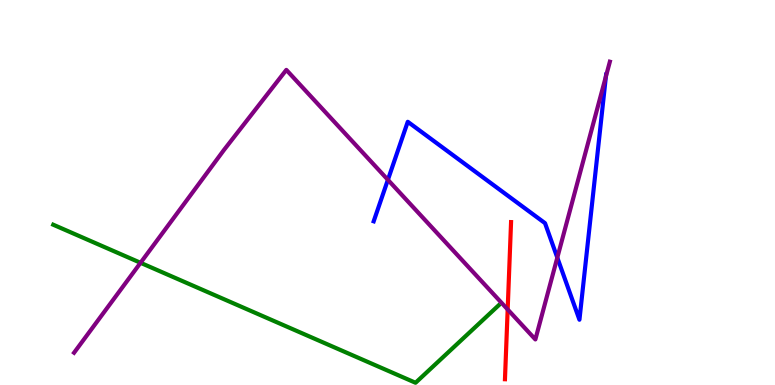[{'lines': ['blue', 'red'], 'intersections': []}, {'lines': ['green', 'red'], 'intersections': []}, {'lines': ['purple', 'red'], 'intersections': [{'x': 6.55, 'y': 1.96}]}, {'lines': ['blue', 'green'], 'intersections': []}, {'lines': ['blue', 'purple'], 'intersections': [{'x': 5.01, 'y': 5.33}, {'x': 7.19, 'y': 3.31}, {'x': 7.82, 'y': 8.01}]}, {'lines': ['green', 'purple'], 'intersections': [{'x': 1.81, 'y': 3.17}]}]